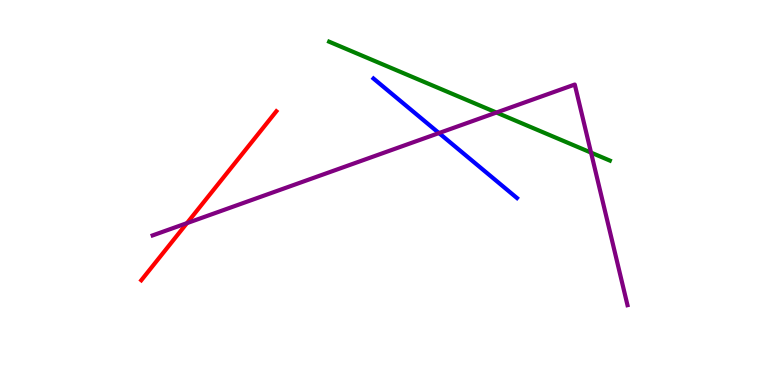[{'lines': ['blue', 'red'], 'intersections': []}, {'lines': ['green', 'red'], 'intersections': []}, {'lines': ['purple', 'red'], 'intersections': [{'x': 2.41, 'y': 4.2}]}, {'lines': ['blue', 'green'], 'intersections': []}, {'lines': ['blue', 'purple'], 'intersections': [{'x': 5.66, 'y': 6.54}]}, {'lines': ['green', 'purple'], 'intersections': [{'x': 6.41, 'y': 7.08}, {'x': 7.63, 'y': 6.04}]}]